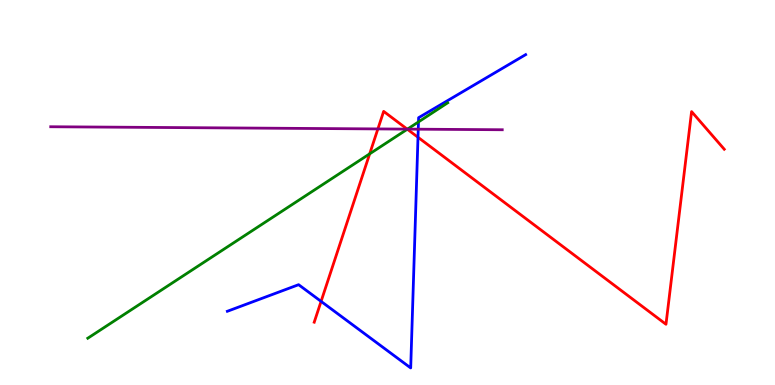[{'lines': ['blue', 'red'], 'intersections': [{'x': 4.14, 'y': 2.17}, {'x': 5.39, 'y': 6.43}]}, {'lines': ['green', 'red'], 'intersections': [{'x': 4.77, 'y': 6.0}, {'x': 5.26, 'y': 6.64}]}, {'lines': ['purple', 'red'], 'intersections': [{'x': 4.88, 'y': 6.65}, {'x': 5.25, 'y': 6.65}]}, {'lines': ['blue', 'green'], 'intersections': [{'x': 5.4, 'y': 6.83}]}, {'lines': ['blue', 'purple'], 'intersections': [{'x': 5.4, 'y': 6.64}]}, {'lines': ['green', 'purple'], 'intersections': [{'x': 5.26, 'y': 6.65}]}]